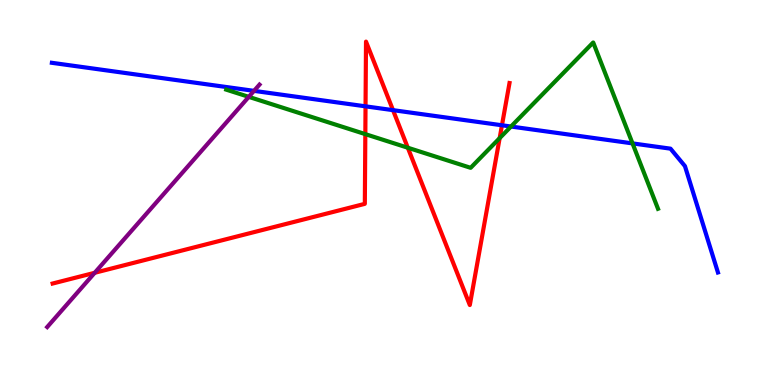[{'lines': ['blue', 'red'], 'intersections': [{'x': 4.72, 'y': 7.24}, {'x': 5.07, 'y': 7.14}, {'x': 6.48, 'y': 6.75}]}, {'lines': ['green', 'red'], 'intersections': [{'x': 4.71, 'y': 6.52}, {'x': 5.26, 'y': 6.16}, {'x': 6.45, 'y': 6.41}]}, {'lines': ['purple', 'red'], 'intersections': [{'x': 1.22, 'y': 2.91}]}, {'lines': ['blue', 'green'], 'intersections': [{'x': 6.59, 'y': 6.71}, {'x': 8.16, 'y': 6.28}]}, {'lines': ['blue', 'purple'], 'intersections': [{'x': 3.28, 'y': 7.64}]}, {'lines': ['green', 'purple'], 'intersections': [{'x': 3.21, 'y': 7.48}]}]